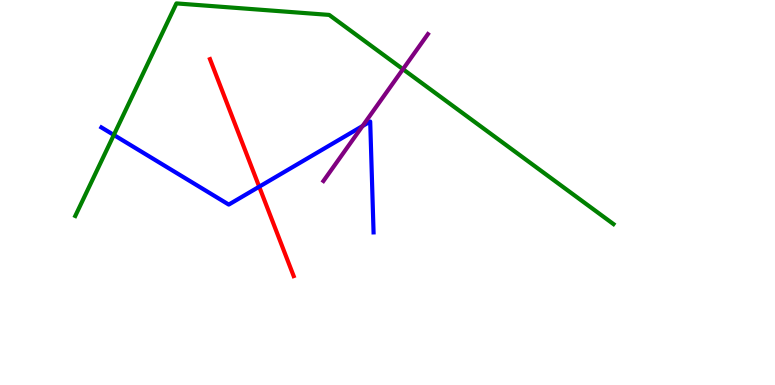[{'lines': ['blue', 'red'], 'intersections': [{'x': 3.34, 'y': 5.15}]}, {'lines': ['green', 'red'], 'intersections': []}, {'lines': ['purple', 'red'], 'intersections': []}, {'lines': ['blue', 'green'], 'intersections': [{'x': 1.47, 'y': 6.49}]}, {'lines': ['blue', 'purple'], 'intersections': [{'x': 4.68, 'y': 6.73}]}, {'lines': ['green', 'purple'], 'intersections': [{'x': 5.2, 'y': 8.2}]}]